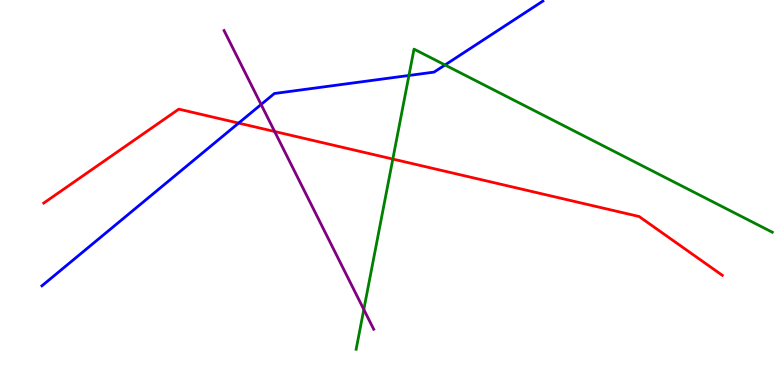[{'lines': ['blue', 'red'], 'intersections': [{'x': 3.08, 'y': 6.8}]}, {'lines': ['green', 'red'], 'intersections': [{'x': 5.07, 'y': 5.87}]}, {'lines': ['purple', 'red'], 'intersections': [{'x': 3.54, 'y': 6.58}]}, {'lines': ['blue', 'green'], 'intersections': [{'x': 5.28, 'y': 8.04}, {'x': 5.74, 'y': 8.31}]}, {'lines': ['blue', 'purple'], 'intersections': [{'x': 3.37, 'y': 7.29}]}, {'lines': ['green', 'purple'], 'intersections': [{'x': 4.69, 'y': 1.96}]}]